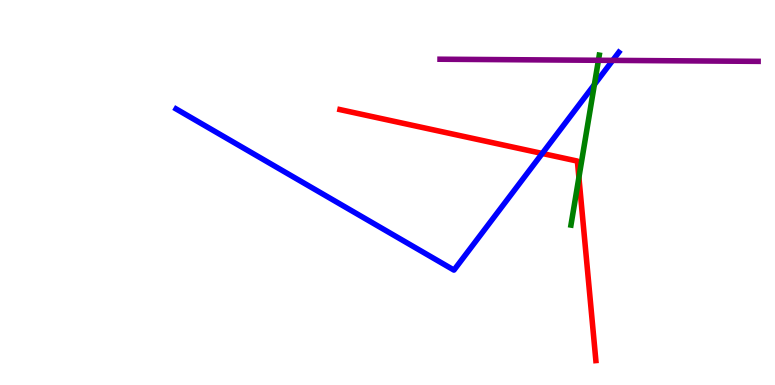[{'lines': ['blue', 'red'], 'intersections': [{'x': 7.0, 'y': 6.01}]}, {'lines': ['green', 'red'], 'intersections': [{'x': 7.47, 'y': 5.39}]}, {'lines': ['purple', 'red'], 'intersections': []}, {'lines': ['blue', 'green'], 'intersections': [{'x': 7.67, 'y': 7.8}]}, {'lines': ['blue', 'purple'], 'intersections': [{'x': 7.91, 'y': 8.43}]}, {'lines': ['green', 'purple'], 'intersections': [{'x': 7.72, 'y': 8.43}]}]